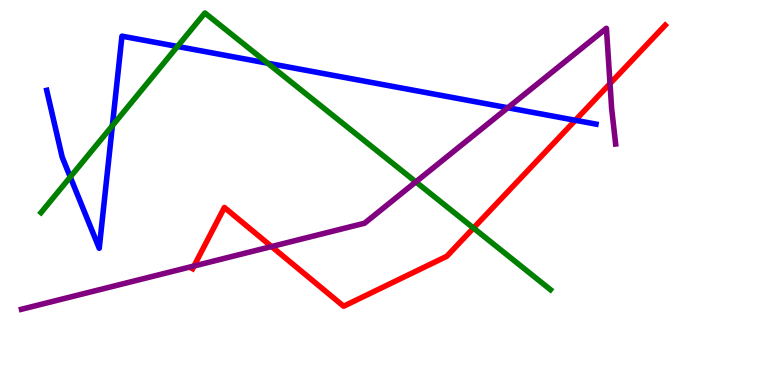[{'lines': ['blue', 'red'], 'intersections': [{'x': 7.42, 'y': 6.88}]}, {'lines': ['green', 'red'], 'intersections': [{'x': 6.11, 'y': 4.08}]}, {'lines': ['purple', 'red'], 'intersections': [{'x': 2.5, 'y': 3.09}, {'x': 3.5, 'y': 3.6}, {'x': 7.87, 'y': 7.83}]}, {'lines': ['blue', 'green'], 'intersections': [{'x': 0.907, 'y': 5.4}, {'x': 1.45, 'y': 6.73}, {'x': 2.29, 'y': 8.79}, {'x': 3.45, 'y': 8.36}]}, {'lines': ['blue', 'purple'], 'intersections': [{'x': 6.55, 'y': 7.2}]}, {'lines': ['green', 'purple'], 'intersections': [{'x': 5.37, 'y': 5.28}]}]